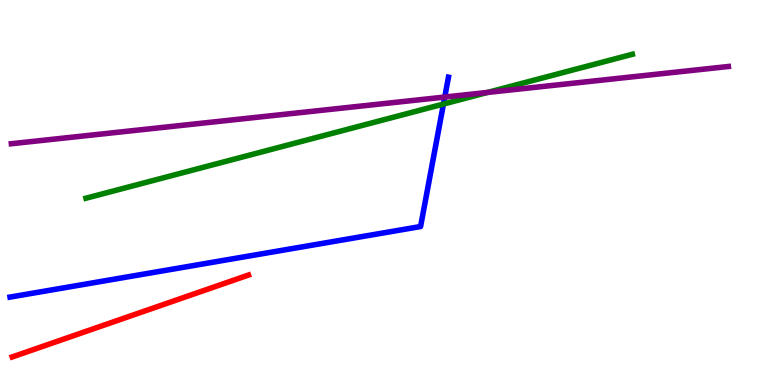[{'lines': ['blue', 'red'], 'intersections': []}, {'lines': ['green', 'red'], 'intersections': []}, {'lines': ['purple', 'red'], 'intersections': []}, {'lines': ['blue', 'green'], 'intersections': [{'x': 5.72, 'y': 7.3}]}, {'lines': ['blue', 'purple'], 'intersections': [{'x': 5.74, 'y': 7.48}]}, {'lines': ['green', 'purple'], 'intersections': [{'x': 6.29, 'y': 7.6}]}]